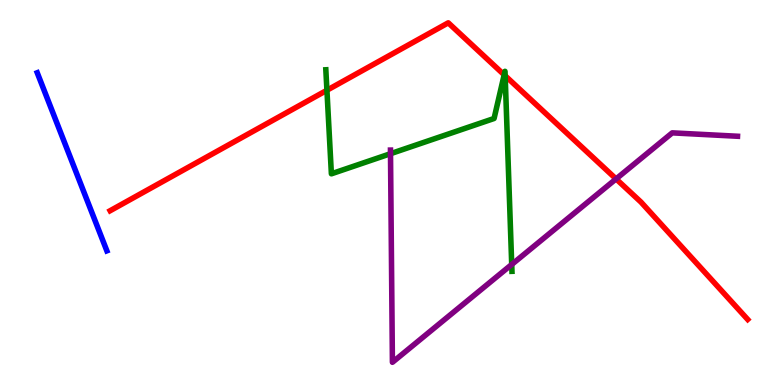[{'lines': ['blue', 'red'], 'intersections': []}, {'lines': ['green', 'red'], 'intersections': [{'x': 4.22, 'y': 7.66}, {'x': 6.51, 'y': 8.06}, {'x': 6.52, 'y': 8.03}]}, {'lines': ['purple', 'red'], 'intersections': [{'x': 7.95, 'y': 5.35}]}, {'lines': ['blue', 'green'], 'intersections': []}, {'lines': ['blue', 'purple'], 'intersections': []}, {'lines': ['green', 'purple'], 'intersections': [{'x': 5.04, 'y': 6.01}, {'x': 6.6, 'y': 3.13}]}]